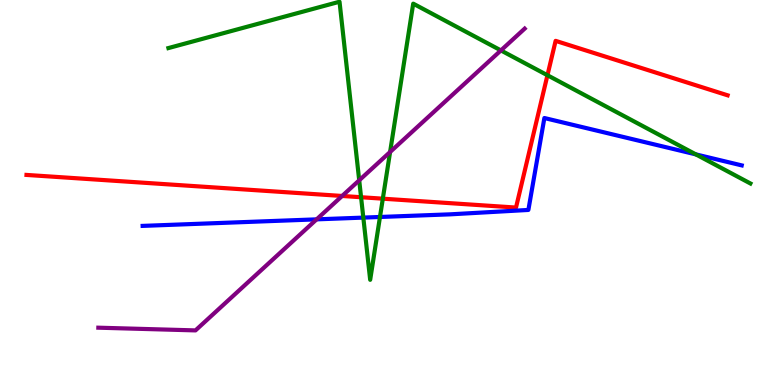[{'lines': ['blue', 'red'], 'intersections': []}, {'lines': ['green', 'red'], 'intersections': [{'x': 4.66, 'y': 4.88}, {'x': 4.94, 'y': 4.84}, {'x': 7.06, 'y': 8.05}]}, {'lines': ['purple', 'red'], 'intersections': [{'x': 4.41, 'y': 4.91}]}, {'lines': ['blue', 'green'], 'intersections': [{'x': 4.69, 'y': 4.35}, {'x': 4.9, 'y': 4.36}, {'x': 8.98, 'y': 5.99}]}, {'lines': ['blue', 'purple'], 'intersections': [{'x': 4.09, 'y': 4.3}]}, {'lines': ['green', 'purple'], 'intersections': [{'x': 4.63, 'y': 5.32}, {'x': 5.03, 'y': 6.05}, {'x': 6.46, 'y': 8.69}]}]